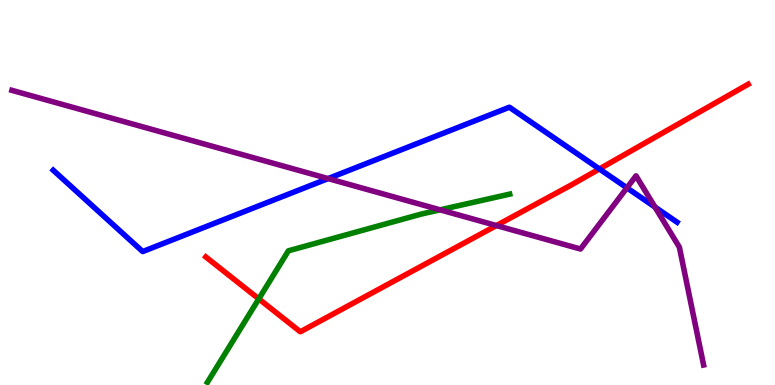[{'lines': ['blue', 'red'], 'intersections': [{'x': 7.73, 'y': 5.61}]}, {'lines': ['green', 'red'], 'intersections': [{'x': 3.34, 'y': 2.24}]}, {'lines': ['purple', 'red'], 'intersections': [{'x': 6.41, 'y': 4.14}]}, {'lines': ['blue', 'green'], 'intersections': []}, {'lines': ['blue', 'purple'], 'intersections': [{'x': 4.23, 'y': 5.36}, {'x': 8.09, 'y': 5.12}, {'x': 8.45, 'y': 4.62}]}, {'lines': ['green', 'purple'], 'intersections': [{'x': 5.68, 'y': 4.55}]}]